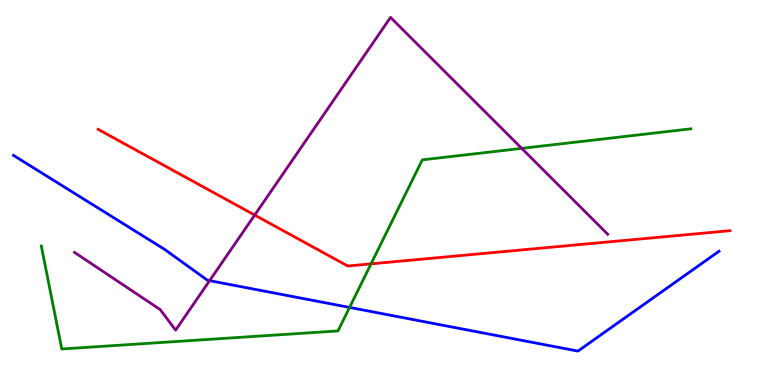[{'lines': ['blue', 'red'], 'intersections': []}, {'lines': ['green', 'red'], 'intersections': [{'x': 4.79, 'y': 3.15}]}, {'lines': ['purple', 'red'], 'intersections': [{'x': 3.29, 'y': 4.41}]}, {'lines': ['blue', 'green'], 'intersections': [{'x': 4.51, 'y': 2.02}]}, {'lines': ['blue', 'purple'], 'intersections': [{'x': 2.7, 'y': 2.71}]}, {'lines': ['green', 'purple'], 'intersections': [{'x': 6.73, 'y': 6.15}]}]